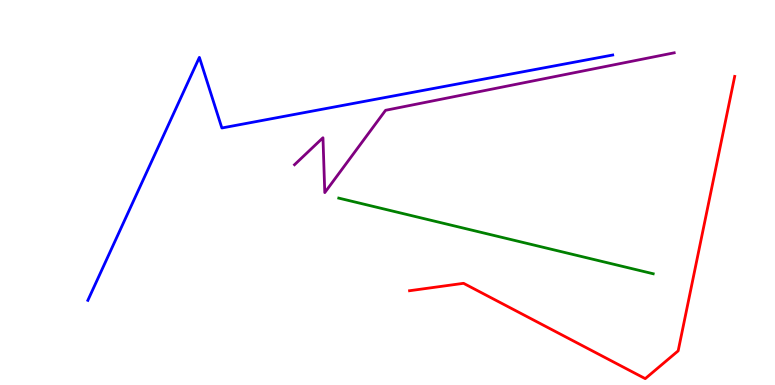[{'lines': ['blue', 'red'], 'intersections': []}, {'lines': ['green', 'red'], 'intersections': []}, {'lines': ['purple', 'red'], 'intersections': []}, {'lines': ['blue', 'green'], 'intersections': []}, {'lines': ['blue', 'purple'], 'intersections': []}, {'lines': ['green', 'purple'], 'intersections': []}]